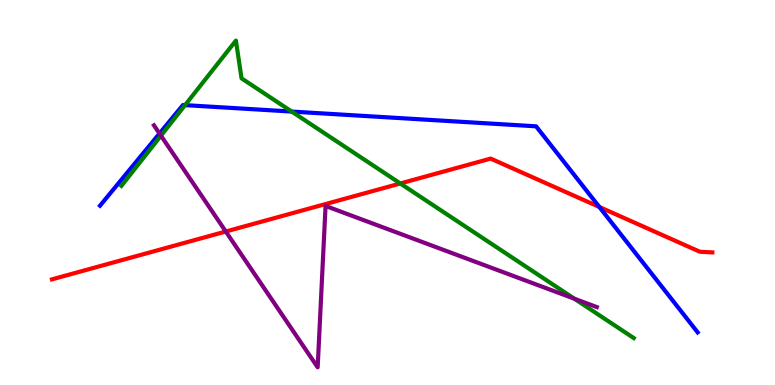[{'lines': ['blue', 'red'], 'intersections': [{'x': 7.73, 'y': 4.62}]}, {'lines': ['green', 'red'], 'intersections': [{'x': 5.17, 'y': 5.23}]}, {'lines': ['purple', 'red'], 'intersections': [{'x': 2.91, 'y': 3.99}]}, {'lines': ['blue', 'green'], 'intersections': [{'x': 2.39, 'y': 7.27}, {'x': 3.76, 'y': 7.1}]}, {'lines': ['blue', 'purple'], 'intersections': [{'x': 2.06, 'y': 6.53}]}, {'lines': ['green', 'purple'], 'intersections': [{'x': 2.08, 'y': 6.48}, {'x': 7.41, 'y': 2.24}]}]